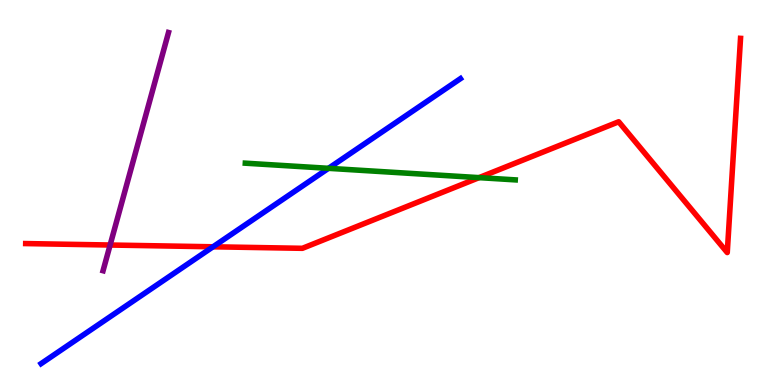[{'lines': ['blue', 'red'], 'intersections': [{'x': 2.75, 'y': 3.59}]}, {'lines': ['green', 'red'], 'intersections': [{'x': 6.18, 'y': 5.39}]}, {'lines': ['purple', 'red'], 'intersections': [{'x': 1.42, 'y': 3.64}]}, {'lines': ['blue', 'green'], 'intersections': [{'x': 4.24, 'y': 5.63}]}, {'lines': ['blue', 'purple'], 'intersections': []}, {'lines': ['green', 'purple'], 'intersections': []}]